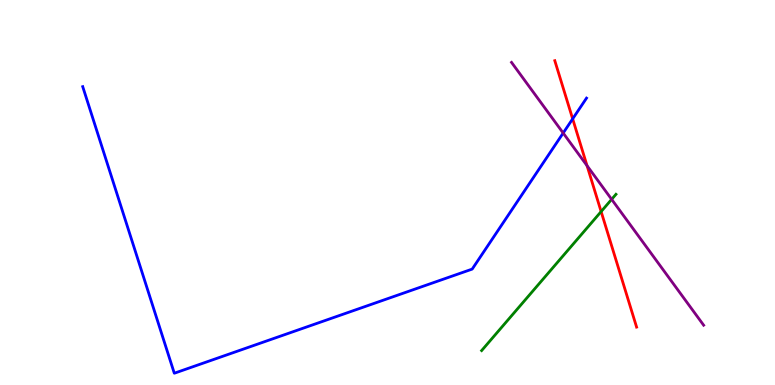[{'lines': ['blue', 'red'], 'intersections': [{'x': 7.39, 'y': 6.91}]}, {'lines': ['green', 'red'], 'intersections': [{'x': 7.76, 'y': 4.5}]}, {'lines': ['purple', 'red'], 'intersections': [{'x': 7.57, 'y': 5.7}]}, {'lines': ['blue', 'green'], 'intersections': []}, {'lines': ['blue', 'purple'], 'intersections': [{'x': 7.27, 'y': 6.54}]}, {'lines': ['green', 'purple'], 'intersections': [{'x': 7.89, 'y': 4.82}]}]